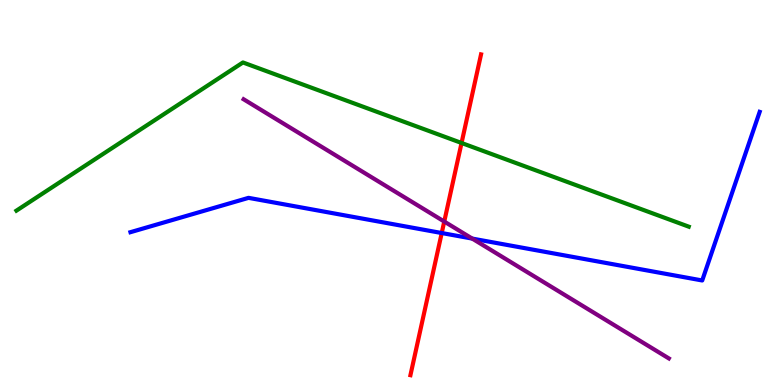[{'lines': ['blue', 'red'], 'intersections': [{'x': 5.7, 'y': 3.95}]}, {'lines': ['green', 'red'], 'intersections': [{'x': 5.96, 'y': 6.29}]}, {'lines': ['purple', 'red'], 'intersections': [{'x': 5.73, 'y': 4.25}]}, {'lines': ['blue', 'green'], 'intersections': []}, {'lines': ['blue', 'purple'], 'intersections': [{'x': 6.09, 'y': 3.8}]}, {'lines': ['green', 'purple'], 'intersections': []}]